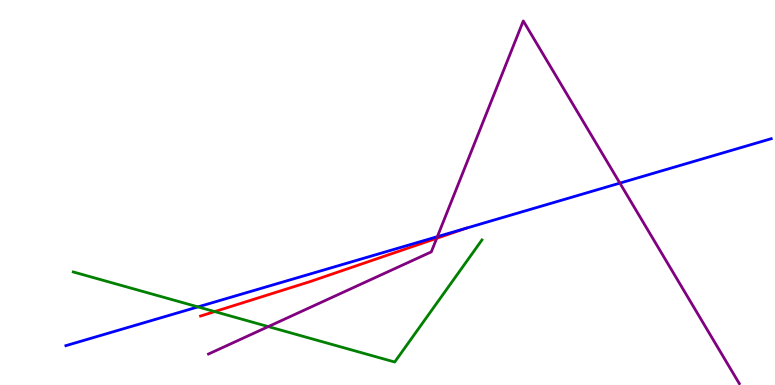[{'lines': ['blue', 'red'], 'intersections': [{'x': 6.02, 'y': 4.07}]}, {'lines': ['green', 'red'], 'intersections': [{'x': 2.77, 'y': 1.91}]}, {'lines': ['purple', 'red'], 'intersections': [{'x': 5.63, 'y': 3.81}]}, {'lines': ['blue', 'green'], 'intersections': [{'x': 2.55, 'y': 2.03}]}, {'lines': ['blue', 'purple'], 'intersections': [{'x': 5.64, 'y': 3.85}, {'x': 8.0, 'y': 5.24}]}, {'lines': ['green', 'purple'], 'intersections': [{'x': 3.46, 'y': 1.52}]}]